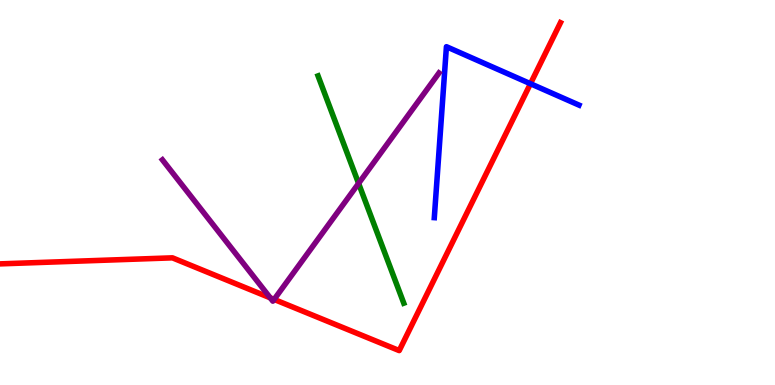[{'lines': ['blue', 'red'], 'intersections': [{'x': 6.84, 'y': 7.83}]}, {'lines': ['green', 'red'], 'intersections': []}, {'lines': ['purple', 'red'], 'intersections': [{'x': 3.49, 'y': 2.26}, {'x': 3.54, 'y': 2.22}]}, {'lines': ['blue', 'green'], 'intersections': []}, {'lines': ['blue', 'purple'], 'intersections': []}, {'lines': ['green', 'purple'], 'intersections': [{'x': 4.63, 'y': 5.24}]}]